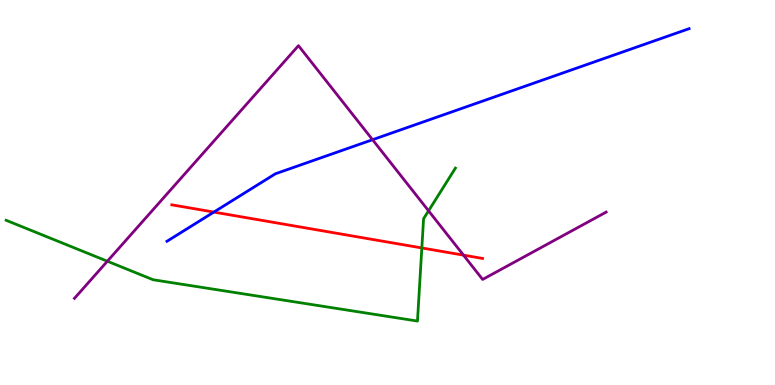[{'lines': ['blue', 'red'], 'intersections': [{'x': 2.76, 'y': 4.49}]}, {'lines': ['green', 'red'], 'intersections': [{'x': 5.44, 'y': 3.56}]}, {'lines': ['purple', 'red'], 'intersections': [{'x': 5.98, 'y': 3.37}]}, {'lines': ['blue', 'green'], 'intersections': []}, {'lines': ['blue', 'purple'], 'intersections': [{'x': 4.81, 'y': 6.37}]}, {'lines': ['green', 'purple'], 'intersections': [{'x': 1.39, 'y': 3.21}, {'x': 5.53, 'y': 4.52}]}]